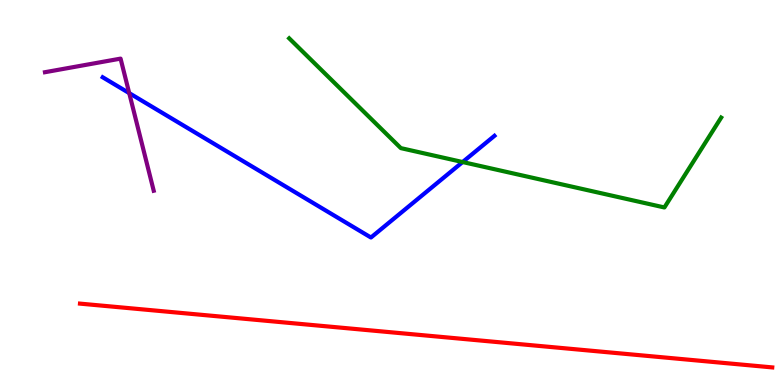[{'lines': ['blue', 'red'], 'intersections': []}, {'lines': ['green', 'red'], 'intersections': []}, {'lines': ['purple', 'red'], 'intersections': []}, {'lines': ['blue', 'green'], 'intersections': [{'x': 5.97, 'y': 5.79}]}, {'lines': ['blue', 'purple'], 'intersections': [{'x': 1.67, 'y': 7.58}]}, {'lines': ['green', 'purple'], 'intersections': []}]